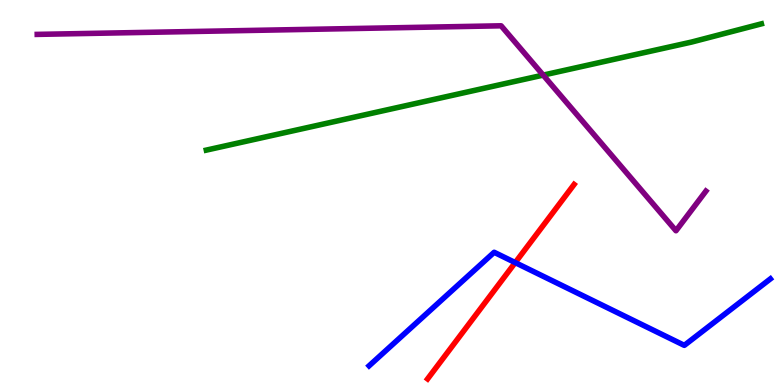[{'lines': ['blue', 'red'], 'intersections': [{'x': 6.65, 'y': 3.18}]}, {'lines': ['green', 'red'], 'intersections': []}, {'lines': ['purple', 'red'], 'intersections': []}, {'lines': ['blue', 'green'], 'intersections': []}, {'lines': ['blue', 'purple'], 'intersections': []}, {'lines': ['green', 'purple'], 'intersections': [{'x': 7.01, 'y': 8.05}]}]